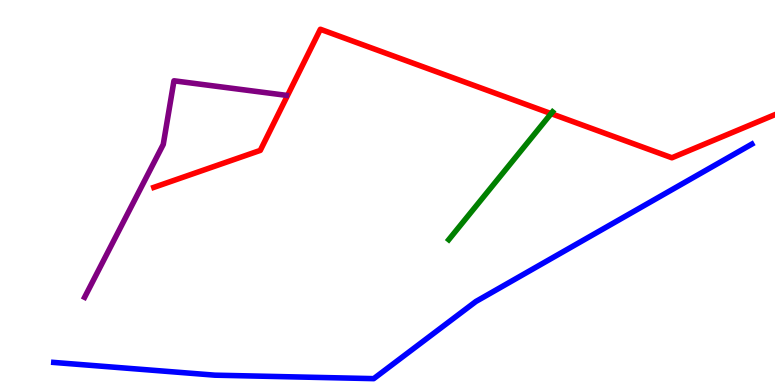[{'lines': ['blue', 'red'], 'intersections': []}, {'lines': ['green', 'red'], 'intersections': [{'x': 7.11, 'y': 7.05}]}, {'lines': ['purple', 'red'], 'intersections': []}, {'lines': ['blue', 'green'], 'intersections': []}, {'lines': ['blue', 'purple'], 'intersections': []}, {'lines': ['green', 'purple'], 'intersections': []}]